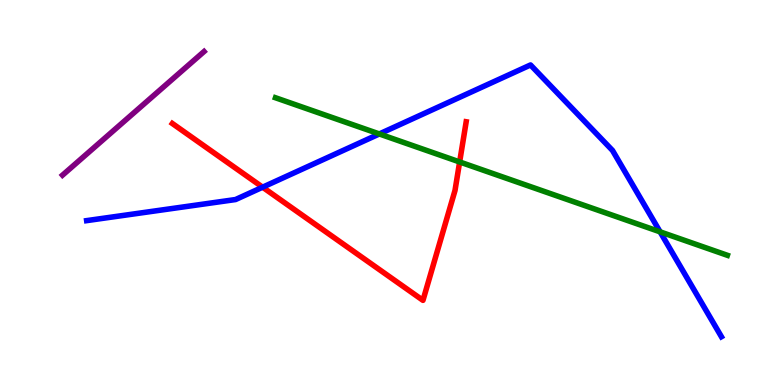[{'lines': ['blue', 'red'], 'intersections': [{'x': 3.39, 'y': 5.14}]}, {'lines': ['green', 'red'], 'intersections': [{'x': 5.93, 'y': 5.79}]}, {'lines': ['purple', 'red'], 'intersections': []}, {'lines': ['blue', 'green'], 'intersections': [{'x': 4.89, 'y': 6.52}, {'x': 8.52, 'y': 3.98}]}, {'lines': ['blue', 'purple'], 'intersections': []}, {'lines': ['green', 'purple'], 'intersections': []}]